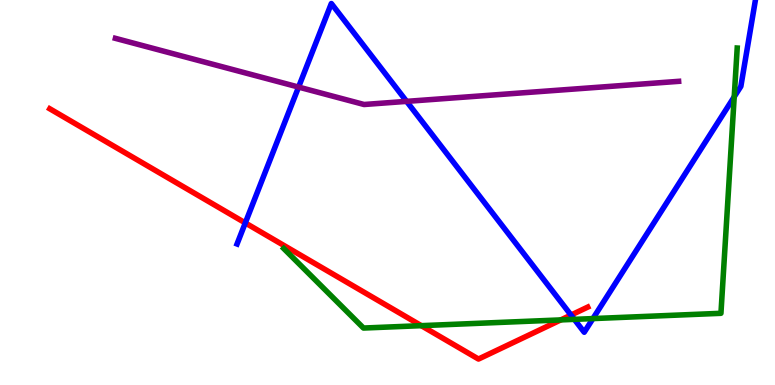[{'lines': ['blue', 'red'], 'intersections': [{'x': 3.17, 'y': 4.21}, {'x': 7.37, 'y': 1.82}]}, {'lines': ['green', 'red'], 'intersections': [{'x': 5.44, 'y': 1.54}, {'x': 7.24, 'y': 1.69}]}, {'lines': ['purple', 'red'], 'intersections': []}, {'lines': ['blue', 'green'], 'intersections': [{'x': 7.41, 'y': 1.71}, {'x': 7.65, 'y': 1.73}, {'x': 9.47, 'y': 7.49}]}, {'lines': ['blue', 'purple'], 'intersections': [{'x': 3.85, 'y': 7.74}, {'x': 5.25, 'y': 7.37}]}, {'lines': ['green', 'purple'], 'intersections': []}]